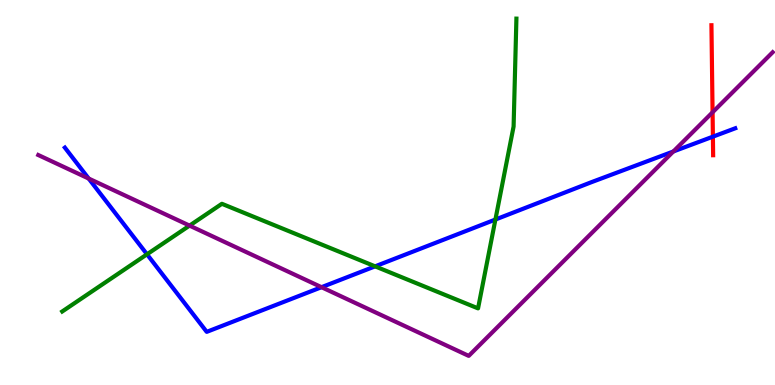[{'lines': ['blue', 'red'], 'intersections': [{'x': 9.2, 'y': 6.45}]}, {'lines': ['green', 'red'], 'intersections': []}, {'lines': ['purple', 'red'], 'intersections': [{'x': 9.19, 'y': 7.08}]}, {'lines': ['blue', 'green'], 'intersections': [{'x': 1.9, 'y': 3.39}, {'x': 4.84, 'y': 3.08}, {'x': 6.39, 'y': 4.3}]}, {'lines': ['blue', 'purple'], 'intersections': [{'x': 1.14, 'y': 5.36}, {'x': 4.15, 'y': 2.54}, {'x': 8.69, 'y': 6.07}]}, {'lines': ['green', 'purple'], 'intersections': [{'x': 2.45, 'y': 4.14}]}]